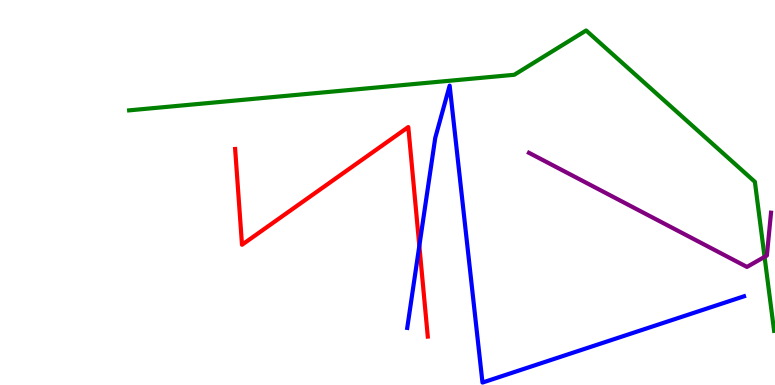[{'lines': ['blue', 'red'], 'intersections': [{'x': 5.41, 'y': 3.62}]}, {'lines': ['green', 'red'], 'intersections': []}, {'lines': ['purple', 'red'], 'intersections': []}, {'lines': ['blue', 'green'], 'intersections': []}, {'lines': ['blue', 'purple'], 'intersections': []}, {'lines': ['green', 'purple'], 'intersections': [{'x': 9.87, 'y': 3.33}]}]